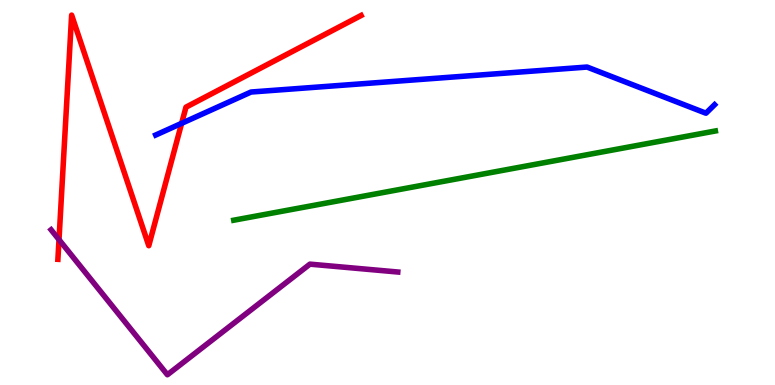[{'lines': ['blue', 'red'], 'intersections': [{'x': 2.34, 'y': 6.8}]}, {'lines': ['green', 'red'], 'intersections': []}, {'lines': ['purple', 'red'], 'intersections': [{'x': 0.761, 'y': 3.78}]}, {'lines': ['blue', 'green'], 'intersections': []}, {'lines': ['blue', 'purple'], 'intersections': []}, {'lines': ['green', 'purple'], 'intersections': []}]